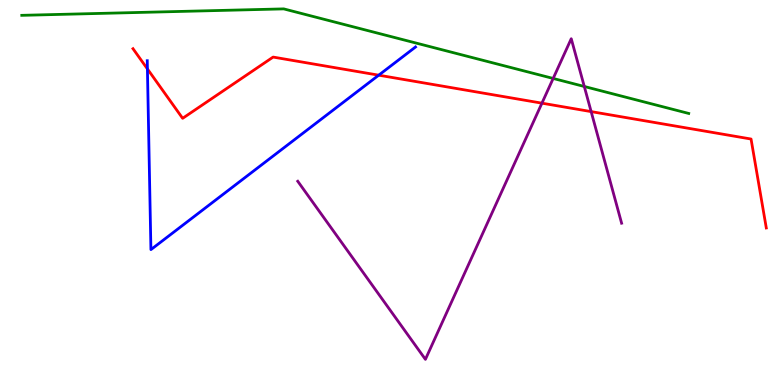[{'lines': ['blue', 'red'], 'intersections': [{'x': 1.9, 'y': 8.21}, {'x': 4.89, 'y': 8.05}]}, {'lines': ['green', 'red'], 'intersections': []}, {'lines': ['purple', 'red'], 'intersections': [{'x': 6.99, 'y': 7.32}, {'x': 7.63, 'y': 7.1}]}, {'lines': ['blue', 'green'], 'intersections': []}, {'lines': ['blue', 'purple'], 'intersections': []}, {'lines': ['green', 'purple'], 'intersections': [{'x': 7.14, 'y': 7.96}, {'x': 7.54, 'y': 7.75}]}]